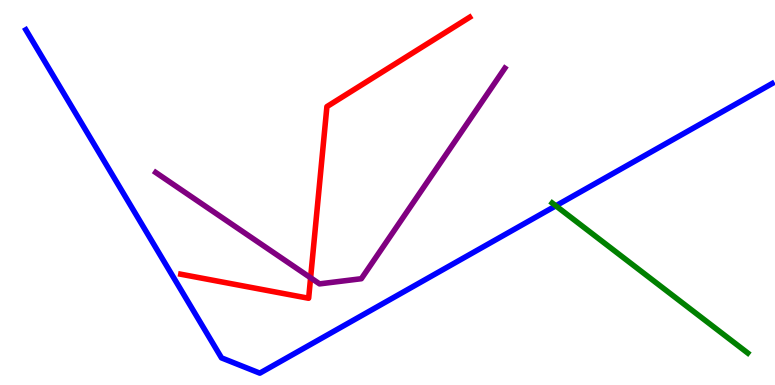[{'lines': ['blue', 'red'], 'intersections': []}, {'lines': ['green', 'red'], 'intersections': []}, {'lines': ['purple', 'red'], 'intersections': [{'x': 4.01, 'y': 2.78}]}, {'lines': ['blue', 'green'], 'intersections': [{'x': 7.17, 'y': 4.65}]}, {'lines': ['blue', 'purple'], 'intersections': []}, {'lines': ['green', 'purple'], 'intersections': []}]